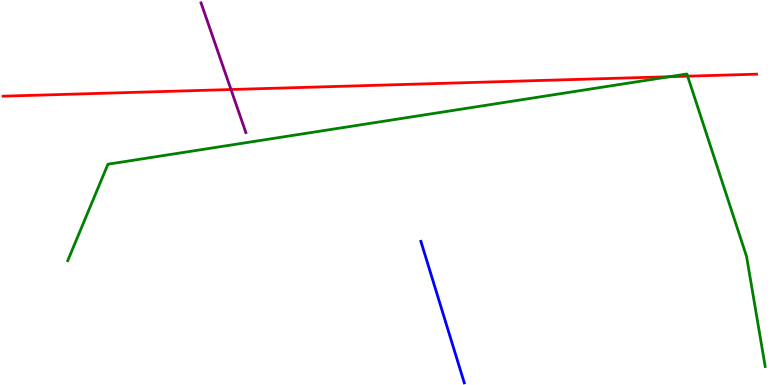[{'lines': ['blue', 'red'], 'intersections': []}, {'lines': ['green', 'red'], 'intersections': [{'x': 8.64, 'y': 8.01}, {'x': 8.87, 'y': 8.02}]}, {'lines': ['purple', 'red'], 'intersections': [{'x': 2.98, 'y': 7.67}]}, {'lines': ['blue', 'green'], 'intersections': []}, {'lines': ['blue', 'purple'], 'intersections': []}, {'lines': ['green', 'purple'], 'intersections': []}]